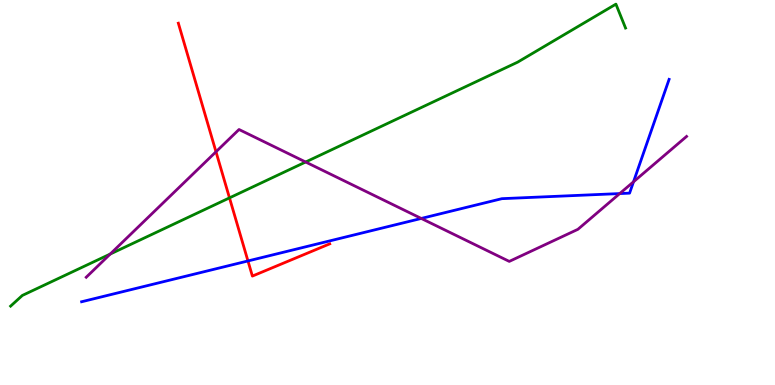[{'lines': ['blue', 'red'], 'intersections': [{'x': 3.2, 'y': 3.22}]}, {'lines': ['green', 'red'], 'intersections': [{'x': 2.96, 'y': 4.86}]}, {'lines': ['purple', 'red'], 'intersections': [{'x': 2.79, 'y': 6.06}]}, {'lines': ['blue', 'green'], 'intersections': []}, {'lines': ['blue', 'purple'], 'intersections': [{'x': 5.44, 'y': 4.33}, {'x': 8.0, 'y': 4.97}, {'x': 8.17, 'y': 5.28}]}, {'lines': ['green', 'purple'], 'intersections': [{'x': 1.42, 'y': 3.4}, {'x': 3.94, 'y': 5.79}]}]